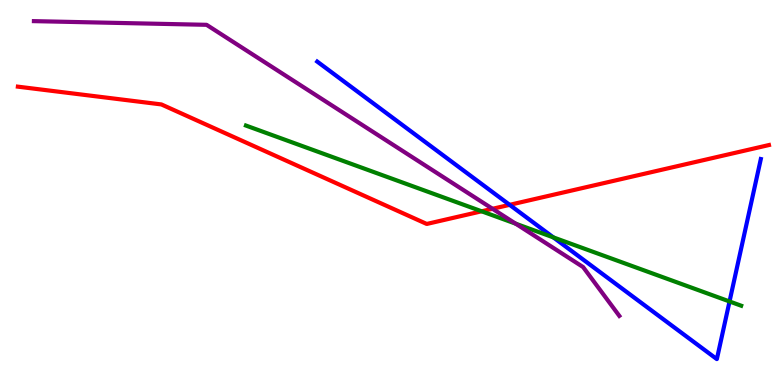[{'lines': ['blue', 'red'], 'intersections': [{'x': 6.58, 'y': 4.68}]}, {'lines': ['green', 'red'], 'intersections': [{'x': 6.21, 'y': 4.51}]}, {'lines': ['purple', 'red'], 'intersections': [{'x': 6.36, 'y': 4.58}]}, {'lines': ['blue', 'green'], 'intersections': [{'x': 7.14, 'y': 3.83}, {'x': 9.41, 'y': 2.17}]}, {'lines': ['blue', 'purple'], 'intersections': []}, {'lines': ['green', 'purple'], 'intersections': [{'x': 6.65, 'y': 4.19}]}]